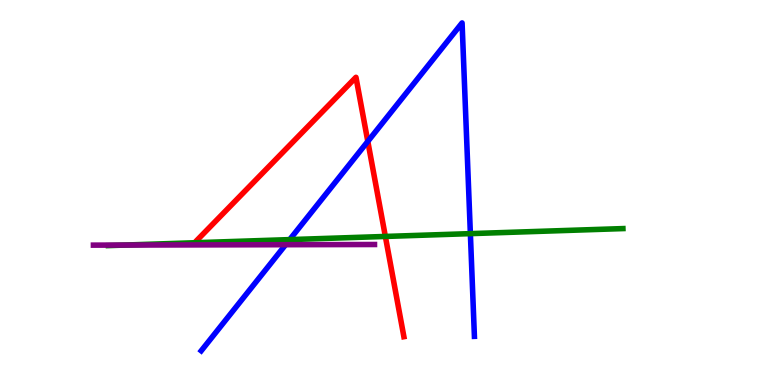[{'lines': ['blue', 'red'], 'intersections': [{'x': 4.75, 'y': 6.33}]}, {'lines': ['green', 'red'], 'intersections': [{'x': 4.97, 'y': 3.86}]}, {'lines': ['purple', 'red'], 'intersections': []}, {'lines': ['blue', 'green'], 'intersections': [{'x': 3.74, 'y': 3.78}, {'x': 6.07, 'y': 3.93}]}, {'lines': ['blue', 'purple'], 'intersections': [{'x': 3.69, 'y': 3.64}]}, {'lines': ['green', 'purple'], 'intersections': [{'x': 1.61, 'y': 3.63}]}]